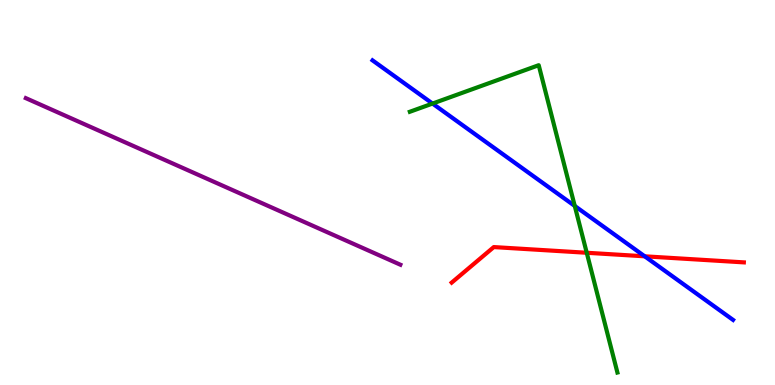[{'lines': ['blue', 'red'], 'intersections': [{'x': 8.32, 'y': 3.34}]}, {'lines': ['green', 'red'], 'intersections': [{'x': 7.57, 'y': 3.43}]}, {'lines': ['purple', 'red'], 'intersections': []}, {'lines': ['blue', 'green'], 'intersections': [{'x': 5.58, 'y': 7.31}, {'x': 7.42, 'y': 4.65}]}, {'lines': ['blue', 'purple'], 'intersections': []}, {'lines': ['green', 'purple'], 'intersections': []}]